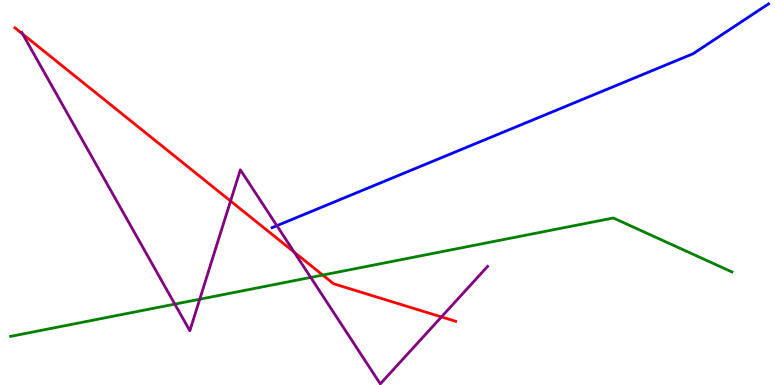[{'lines': ['blue', 'red'], 'intersections': []}, {'lines': ['green', 'red'], 'intersections': [{'x': 4.16, 'y': 2.86}]}, {'lines': ['purple', 'red'], 'intersections': [{'x': 0.292, 'y': 9.12}, {'x': 2.97, 'y': 4.78}, {'x': 3.8, 'y': 3.45}, {'x': 5.7, 'y': 1.77}]}, {'lines': ['blue', 'green'], 'intersections': []}, {'lines': ['blue', 'purple'], 'intersections': [{'x': 3.57, 'y': 4.14}]}, {'lines': ['green', 'purple'], 'intersections': [{'x': 2.26, 'y': 2.1}, {'x': 2.58, 'y': 2.23}, {'x': 4.01, 'y': 2.79}]}]